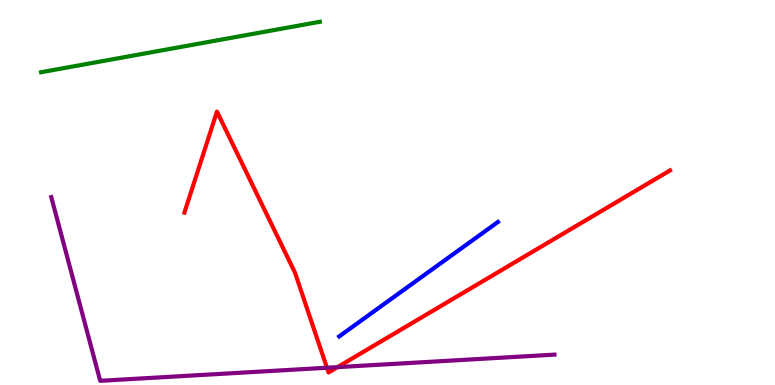[{'lines': ['blue', 'red'], 'intersections': []}, {'lines': ['green', 'red'], 'intersections': []}, {'lines': ['purple', 'red'], 'intersections': [{'x': 4.22, 'y': 0.448}, {'x': 4.36, 'y': 0.464}]}, {'lines': ['blue', 'green'], 'intersections': []}, {'lines': ['blue', 'purple'], 'intersections': []}, {'lines': ['green', 'purple'], 'intersections': []}]